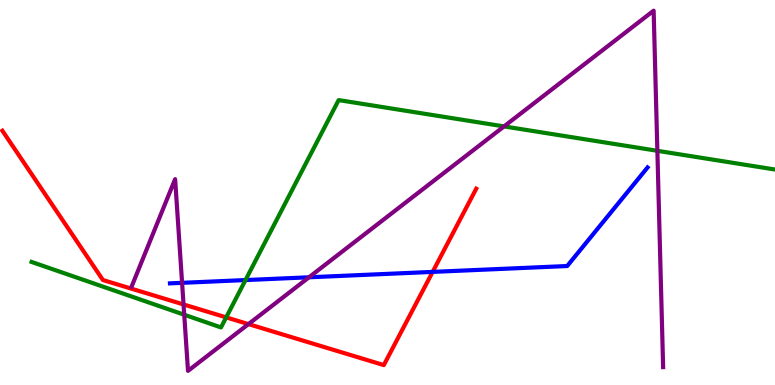[{'lines': ['blue', 'red'], 'intersections': [{'x': 5.58, 'y': 2.94}]}, {'lines': ['green', 'red'], 'intersections': [{'x': 2.92, 'y': 1.76}]}, {'lines': ['purple', 'red'], 'intersections': [{'x': 2.37, 'y': 2.09}, {'x': 3.21, 'y': 1.58}]}, {'lines': ['blue', 'green'], 'intersections': [{'x': 3.17, 'y': 2.73}]}, {'lines': ['blue', 'purple'], 'intersections': [{'x': 2.35, 'y': 2.65}, {'x': 3.99, 'y': 2.8}]}, {'lines': ['green', 'purple'], 'intersections': [{'x': 2.38, 'y': 1.83}, {'x': 6.5, 'y': 6.72}, {'x': 8.48, 'y': 6.08}]}]